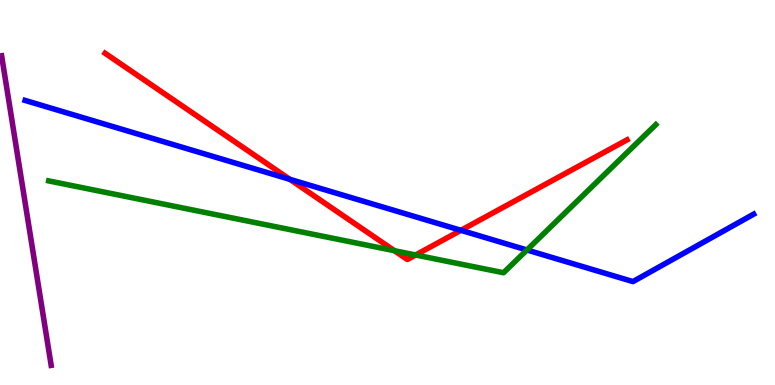[{'lines': ['blue', 'red'], 'intersections': [{'x': 3.74, 'y': 5.34}, {'x': 5.95, 'y': 4.02}]}, {'lines': ['green', 'red'], 'intersections': [{'x': 5.09, 'y': 3.49}, {'x': 5.36, 'y': 3.38}]}, {'lines': ['purple', 'red'], 'intersections': []}, {'lines': ['blue', 'green'], 'intersections': [{'x': 6.8, 'y': 3.51}]}, {'lines': ['blue', 'purple'], 'intersections': []}, {'lines': ['green', 'purple'], 'intersections': []}]